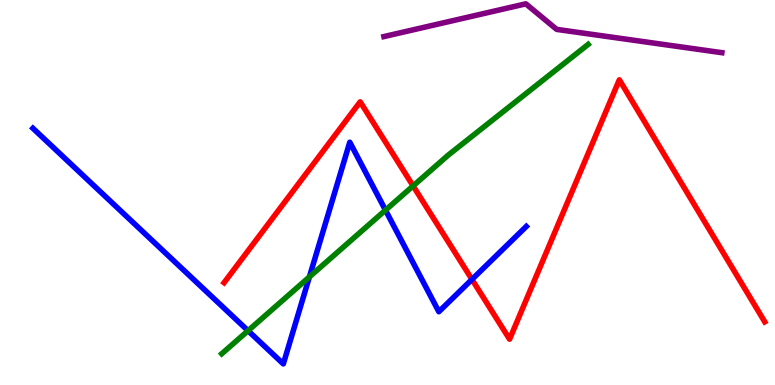[{'lines': ['blue', 'red'], 'intersections': [{'x': 6.09, 'y': 2.74}]}, {'lines': ['green', 'red'], 'intersections': [{'x': 5.33, 'y': 5.17}]}, {'lines': ['purple', 'red'], 'intersections': []}, {'lines': ['blue', 'green'], 'intersections': [{'x': 3.2, 'y': 1.41}, {'x': 3.99, 'y': 2.81}, {'x': 4.97, 'y': 4.54}]}, {'lines': ['blue', 'purple'], 'intersections': []}, {'lines': ['green', 'purple'], 'intersections': []}]